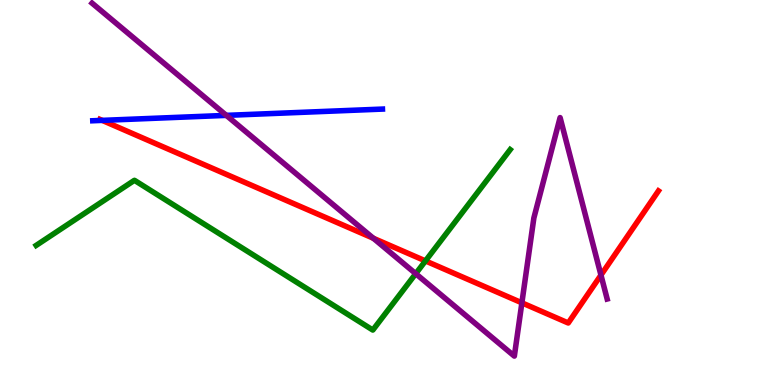[{'lines': ['blue', 'red'], 'intersections': [{'x': 1.32, 'y': 6.87}]}, {'lines': ['green', 'red'], 'intersections': [{'x': 5.49, 'y': 3.22}]}, {'lines': ['purple', 'red'], 'intersections': [{'x': 4.82, 'y': 3.81}, {'x': 6.73, 'y': 2.13}, {'x': 7.75, 'y': 2.85}]}, {'lines': ['blue', 'green'], 'intersections': []}, {'lines': ['blue', 'purple'], 'intersections': [{'x': 2.92, 'y': 7.0}]}, {'lines': ['green', 'purple'], 'intersections': [{'x': 5.36, 'y': 2.89}]}]